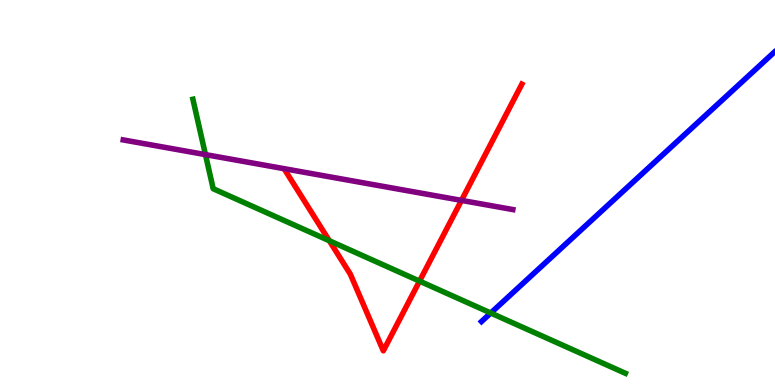[{'lines': ['blue', 'red'], 'intersections': []}, {'lines': ['green', 'red'], 'intersections': [{'x': 4.25, 'y': 3.75}, {'x': 5.41, 'y': 2.7}]}, {'lines': ['purple', 'red'], 'intersections': [{'x': 5.95, 'y': 4.8}]}, {'lines': ['blue', 'green'], 'intersections': [{'x': 6.33, 'y': 1.87}]}, {'lines': ['blue', 'purple'], 'intersections': []}, {'lines': ['green', 'purple'], 'intersections': [{'x': 2.65, 'y': 5.98}]}]